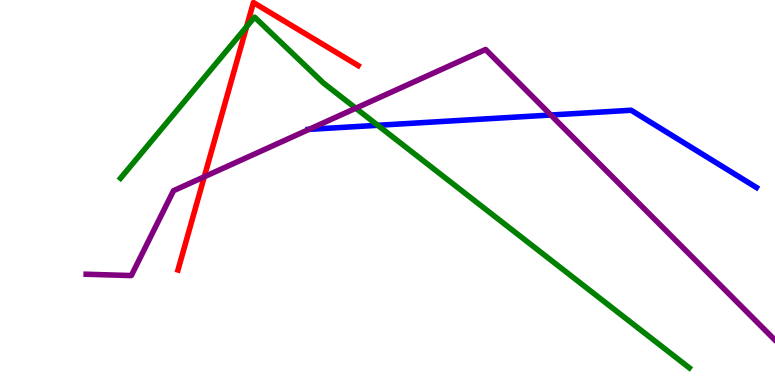[{'lines': ['blue', 'red'], 'intersections': []}, {'lines': ['green', 'red'], 'intersections': [{'x': 3.18, 'y': 9.31}]}, {'lines': ['purple', 'red'], 'intersections': [{'x': 2.64, 'y': 5.41}]}, {'lines': ['blue', 'green'], 'intersections': [{'x': 4.87, 'y': 6.75}]}, {'lines': ['blue', 'purple'], 'intersections': [{'x': 3.99, 'y': 6.64}, {'x': 7.11, 'y': 7.01}]}, {'lines': ['green', 'purple'], 'intersections': [{'x': 4.59, 'y': 7.19}]}]